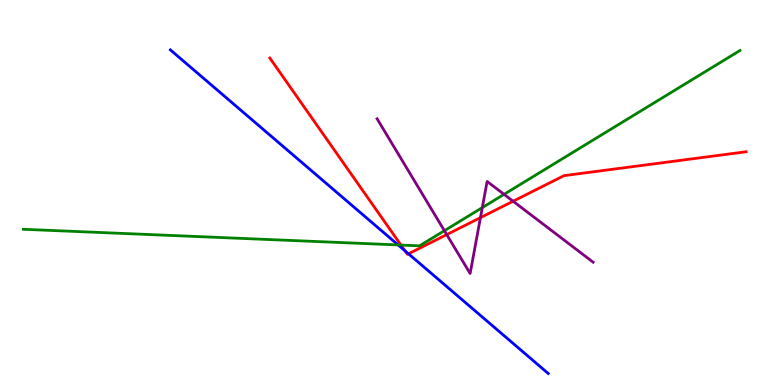[{'lines': ['blue', 'red'], 'intersections': [{'x': 5.23, 'y': 3.49}, {'x': 5.27, 'y': 3.41}]}, {'lines': ['green', 'red'], 'intersections': [{'x': 5.17, 'y': 3.63}]}, {'lines': ['purple', 'red'], 'intersections': [{'x': 5.76, 'y': 3.91}, {'x': 6.2, 'y': 4.35}, {'x': 6.62, 'y': 4.77}]}, {'lines': ['blue', 'green'], 'intersections': [{'x': 5.14, 'y': 3.64}]}, {'lines': ['blue', 'purple'], 'intersections': []}, {'lines': ['green', 'purple'], 'intersections': [{'x': 5.73, 'y': 4.01}, {'x': 6.22, 'y': 4.61}, {'x': 6.5, 'y': 4.95}]}]